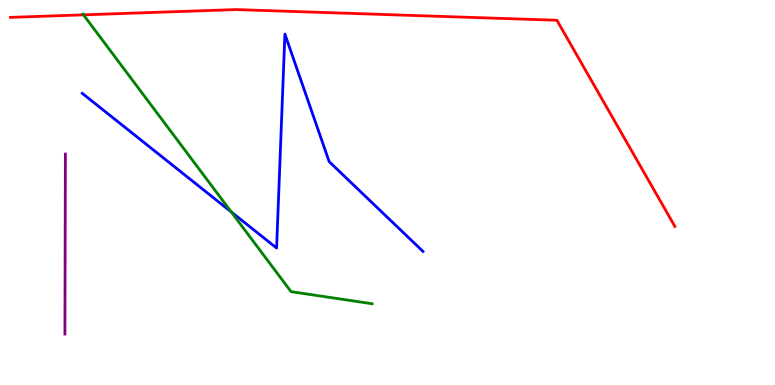[{'lines': ['blue', 'red'], 'intersections': []}, {'lines': ['green', 'red'], 'intersections': [{'x': 1.08, 'y': 9.61}]}, {'lines': ['purple', 'red'], 'intersections': []}, {'lines': ['blue', 'green'], 'intersections': [{'x': 2.98, 'y': 4.5}]}, {'lines': ['blue', 'purple'], 'intersections': []}, {'lines': ['green', 'purple'], 'intersections': []}]